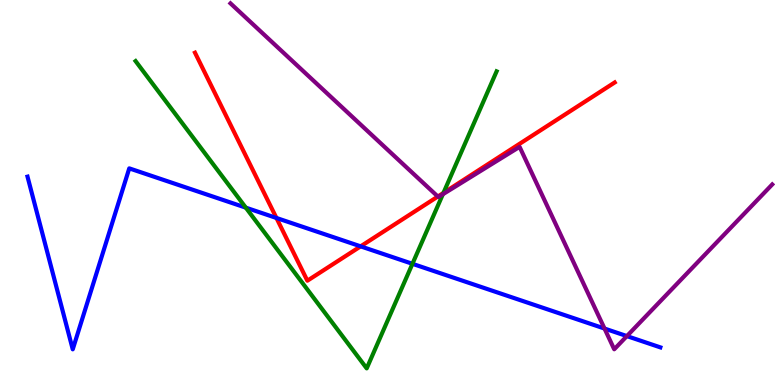[{'lines': ['blue', 'red'], 'intersections': [{'x': 3.57, 'y': 4.34}, {'x': 4.65, 'y': 3.6}]}, {'lines': ['green', 'red'], 'intersections': [{'x': 5.72, 'y': 4.99}]}, {'lines': ['purple', 'red'], 'intersections': [{'x': 5.65, 'y': 4.9}]}, {'lines': ['blue', 'green'], 'intersections': [{'x': 3.17, 'y': 4.61}, {'x': 5.32, 'y': 3.15}]}, {'lines': ['blue', 'purple'], 'intersections': [{'x': 7.8, 'y': 1.47}, {'x': 8.09, 'y': 1.27}]}, {'lines': ['green', 'purple'], 'intersections': [{'x': 5.71, 'y': 4.96}]}]